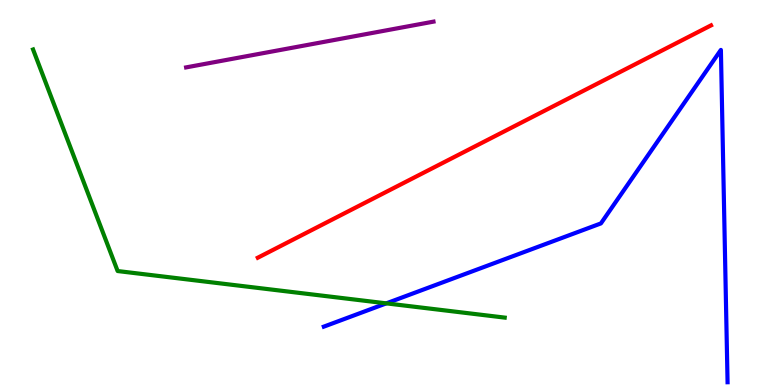[{'lines': ['blue', 'red'], 'intersections': []}, {'lines': ['green', 'red'], 'intersections': []}, {'lines': ['purple', 'red'], 'intersections': []}, {'lines': ['blue', 'green'], 'intersections': [{'x': 4.98, 'y': 2.12}]}, {'lines': ['blue', 'purple'], 'intersections': []}, {'lines': ['green', 'purple'], 'intersections': []}]